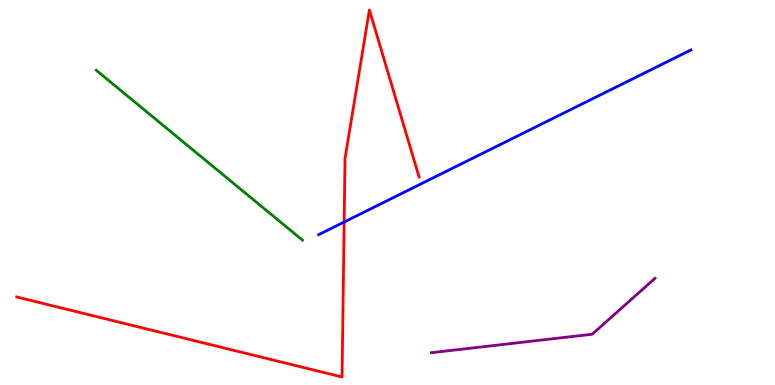[{'lines': ['blue', 'red'], 'intersections': [{'x': 4.44, 'y': 4.23}]}, {'lines': ['green', 'red'], 'intersections': []}, {'lines': ['purple', 'red'], 'intersections': []}, {'lines': ['blue', 'green'], 'intersections': []}, {'lines': ['blue', 'purple'], 'intersections': []}, {'lines': ['green', 'purple'], 'intersections': []}]